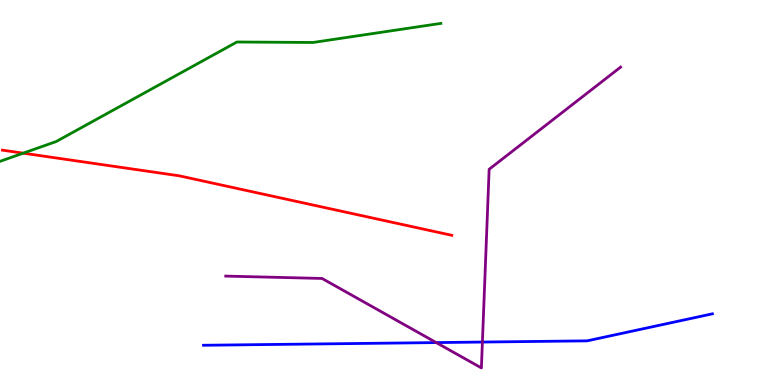[{'lines': ['blue', 'red'], 'intersections': []}, {'lines': ['green', 'red'], 'intersections': [{'x': 0.299, 'y': 6.02}]}, {'lines': ['purple', 'red'], 'intersections': []}, {'lines': ['blue', 'green'], 'intersections': []}, {'lines': ['blue', 'purple'], 'intersections': [{'x': 5.63, 'y': 1.1}, {'x': 6.22, 'y': 1.12}]}, {'lines': ['green', 'purple'], 'intersections': []}]